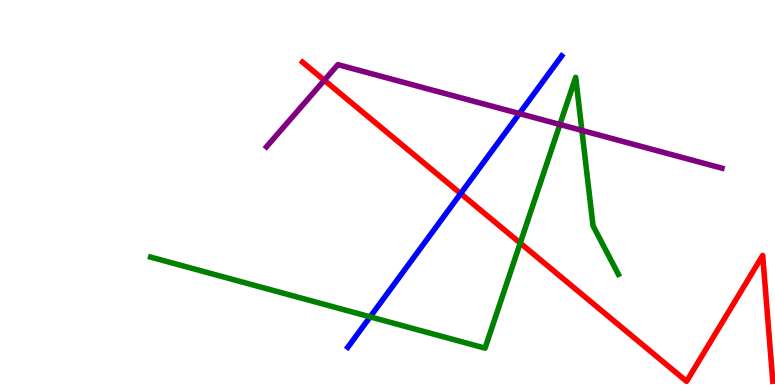[{'lines': ['blue', 'red'], 'intersections': [{'x': 5.94, 'y': 4.97}]}, {'lines': ['green', 'red'], 'intersections': [{'x': 6.71, 'y': 3.69}]}, {'lines': ['purple', 'red'], 'intersections': [{'x': 4.18, 'y': 7.92}]}, {'lines': ['blue', 'green'], 'intersections': [{'x': 4.78, 'y': 1.77}]}, {'lines': ['blue', 'purple'], 'intersections': [{'x': 6.7, 'y': 7.05}]}, {'lines': ['green', 'purple'], 'intersections': [{'x': 7.22, 'y': 6.77}, {'x': 7.51, 'y': 6.61}]}]